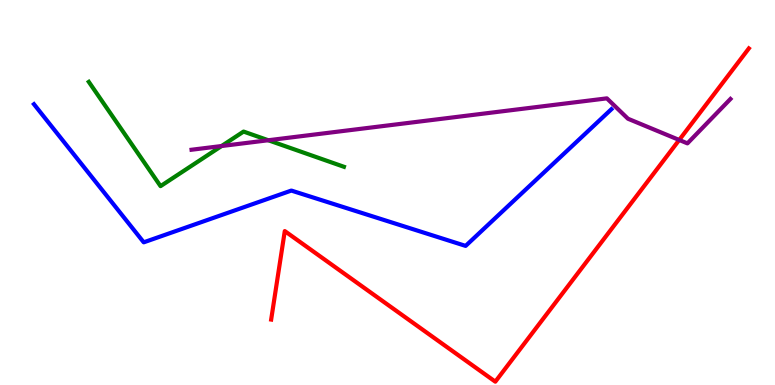[{'lines': ['blue', 'red'], 'intersections': []}, {'lines': ['green', 'red'], 'intersections': []}, {'lines': ['purple', 'red'], 'intersections': [{'x': 8.76, 'y': 6.36}]}, {'lines': ['blue', 'green'], 'intersections': []}, {'lines': ['blue', 'purple'], 'intersections': []}, {'lines': ['green', 'purple'], 'intersections': [{'x': 2.86, 'y': 6.21}, {'x': 3.46, 'y': 6.36}]}]